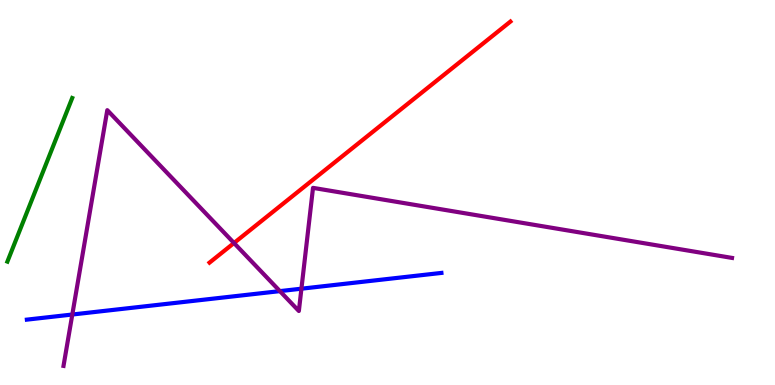[{'lines': ['blue', 'red'], 'intersections': []}, {'lines': ['green', 'red'], 'intersections': []}, {'lines': ['purple', 'red'], 'intersections': [{'x': 3.02, 'y': 3.69}]}, {'lines': ['blue', 'green'], 'intersections': []}, {'lines': ['blue', 'purple'], 'intersections': [{'x': 0.933, 'y': 1.83}, {'x': 3.61, 'y': 2.44}, {'x': 3.89, 'y': 2.5}]}, {'lines': ['green', 'purple'], 'intersections': []}]